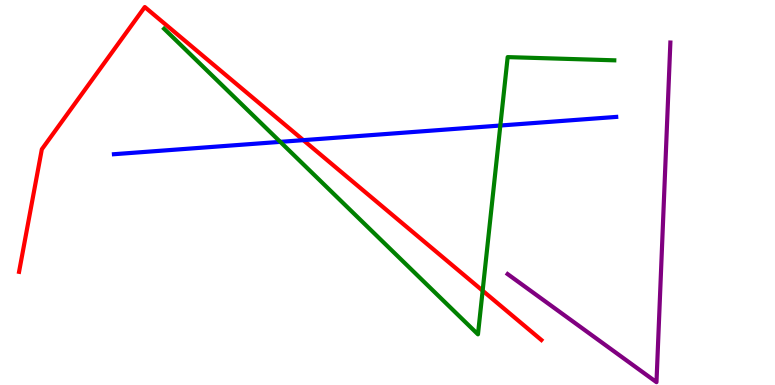[{'lines': ['blue', 'red'], 'intersections': [{'x': 3.91, 'y': 6.36}]}, {'lines': ['green', 'red'], 'intersections': [{'x': 6.23, 'y': 2.45}]}, {'lines': ['purple', 'red'], 'intersections': []}, {'lines': ['blue', 'green'], 'intersections': [{'x': 3.62, 'y': 6.32}, {'x': 6.46, 'y': 6.74}]}, {'lines': ['blue', 'purple'], 'intersections': []}, {'lines': ['green', 'purple'], 'intersections': []}]